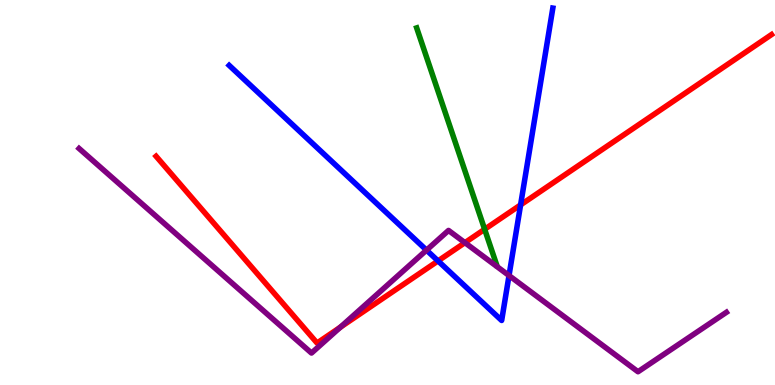[{'lines': ['blue', 'red'], 'intersections': [{'x': 5.65, 'y': 3.22}, {'x': 6.72, 'y': 4.68}]}, {'lines': ['green', 'red'], 'intersections': [{'x': 6.25, 'y': 4.04}]}, {'lines': ['purple', 'red'], 'intersections': [{'x': 4.39, 'y': 1.5}, {'x': 6.0, 'y': 3.7}]}, {'lines': ['blue', 'green'], 'intersections': []}, {'lines': ['blue', 'purple'], 'intersections': [{'x': 5.5, 'y': 3.5}, {'x': 6.57, 'y': 2.84}]}, {'lines': ['green', 'purple'], 'intersections': []}]